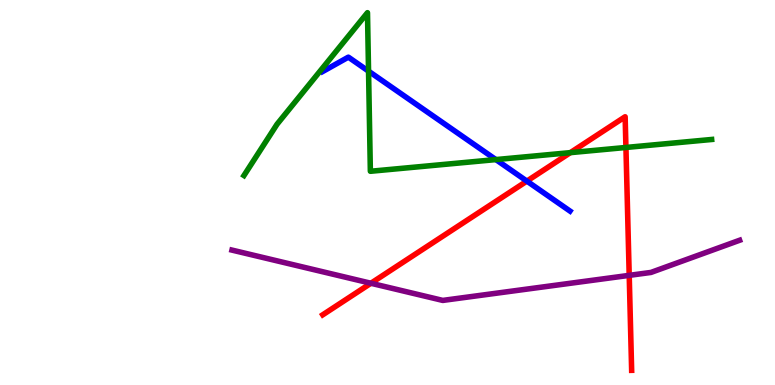[{'lines': ['blue', 'red'], 'intersections': [{'x': 6.8, 'y': 5.3}]}, {'lines': ['green', 'red'], 'intersections': [{'x': 7.36, 'y': 6.04}, {'x': 8.08, 'y': 6.17}]}, {'lines': ['purple', 'red'], 'intersections': [{'x': 4.79, 'y': 2.64}, {'x': 8.12, 'y': 2.85}]}, {'lines': ['blue', 'green'], 'intersections': [{'x': 4.76, 'y': 8.15}, {'x': 6.4, 'y': 5.85}]}, {'lines': ['blue', 'purple'], 'intersections': []}, {'lines': ['green', 'purple'], 'intersections': []}]